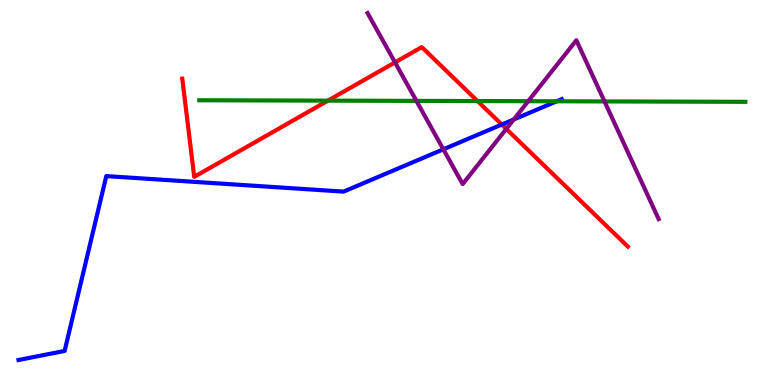[{'lines': ['blue', 'red'], 'intersections': [{'x': 6.47, 'y': 6.76}]}, {'lines': ['green', 'red'], 'intersections': [{'x': 4.23, 'y': 7.39}, {'x': 6.16, 'y': 7.38}]}, {'lines': ['purple', 'red'], 'intersections': [{'x': 5.1, 'y': 8.38}, {'x': 6.53, 'y': 6.65}]}, {'lines': ['blue', 'green'], 'intersections': [{'x': 7.18, 'y': 7.37}]}, {'lines': ['blue', 'purple'], 'intersections': [{'x': 5.72, 'y': 6.12}, {'x': 6.63, 'y': 6.9}]}, {'lines': ['green', 'purple'], 'intersections': [{'x': 5.37, 'y': 7.38}, {'x': 6.82, 'y': 7.37}, {'x': 7.8, 'y': 7.37}]}]